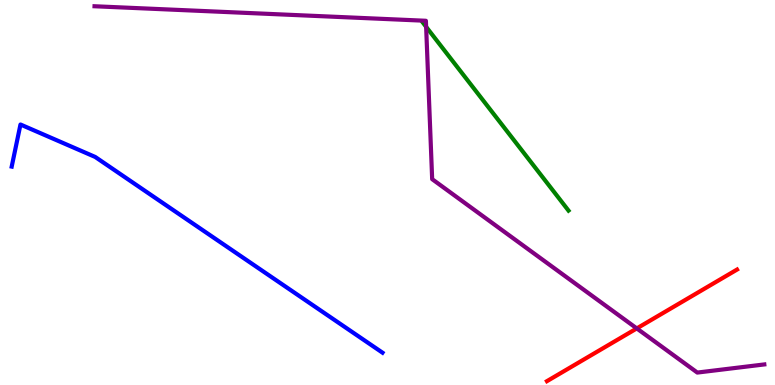[{'lines': ['blue', 'red'], 'intersections': []}, {'lines': ['green', 'red'], 'intersections': []}, {'lines': ['purple', 'red'], 'intersections': [{'x': 8.22, 'y': 1.47}]}, {'lines': ['blue', 'green'], 'intersections': []}, {'lines': ['blue', 'purple'], 'intersections': []}, {'lines': ['green', 'purple'], 'intersections': [{'x': 5.5, 'y': 9.3}]}]